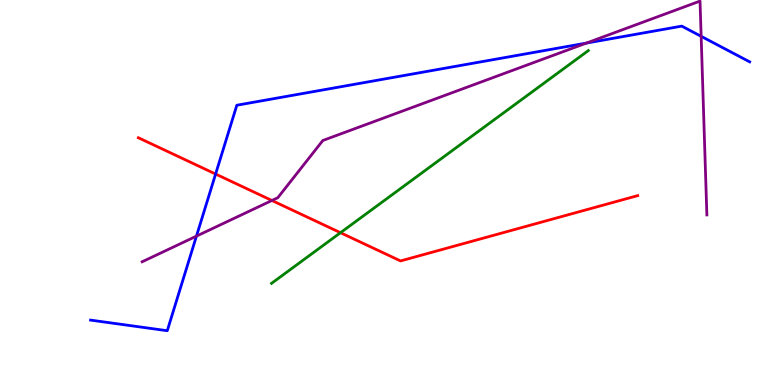[{'lines': ['blue', 'red'], 'intersections': [{'x': 2.78, 'y': 5.48}]}, {'lines': ['green', 'red'], 'intersections': [{'x': 4.39, 'y': 3.96}]}, {'lines': ['purple', 'red'], 'intersections': [{'x': 3.51, 'y': 4.79}]}, {'lines': ['blue', 'green'], 'intersections': []}, {'lines': ['blue', 'purple'], 'intersections': [{'x': 2.53, 'y': 3.87}, {'x': 7.57, 'y': 8.88}, {'x': 9.05, 'y': 9.06}]}, {'lines': ['green', 'purple'], 'intersections': []}]